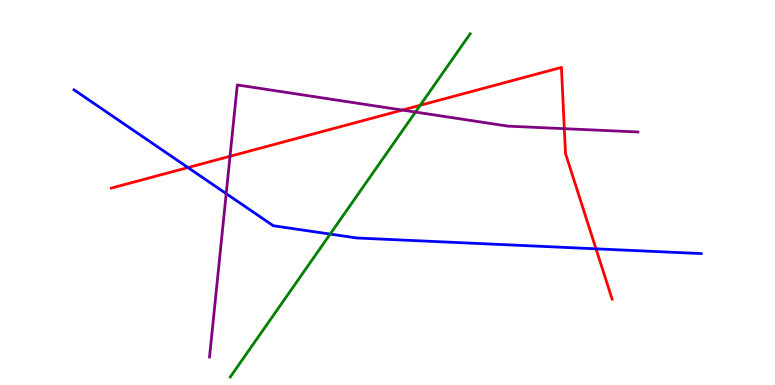[{'lines': ['blue', 'red'], 'intersections': [{'x': 2.43, 'y': 5.65}, {'x': 7.69, 'y': 3.54}]}, {'lines': ['green', 'red'], 'intersections': [{'x': 5.42, 'y': 7.27}]}, {'lines': ['purple', 'red'], 'intersections': [{'x': 2.97, 'y': 5.94}, {'x': 5.19, 'y': 7.14}, {'x': 7.28, 'y': 6.66}]}, {'lines': ['blue', 'green'], 'intersections': [{'x': 4.26, 'y': 3.92}]}, {'lines': ['blue', 'purple'], 'intersections': [{'x': 2.92, 'y': 4.97}]}, {'lines': ['green', 'purple'], 'intersections': [{'x': 5.36, 'y': 7.09}]}]